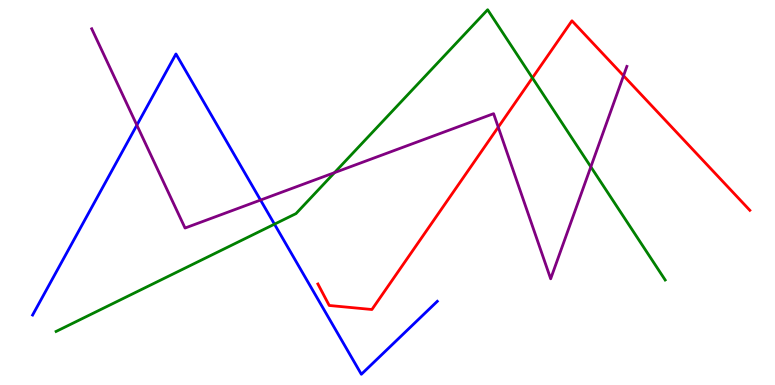[{'lines': ['blue', 'red'], 'intersections': []}, {'lines': ['green', 'red'], 'intersections': [{'x': 6.87, 'y': 7.98}]}, {'lines': ['purple', 'red'], 'intersections': [{'x': 6.43, 'y': 6.7}, {'x': 8.05, 'y': 8.03}]}, {'lines': ['blue', 'green'], 'intersections': [{'x': 3.54, 'y': 4.18}]}, {'lines': ['blue', 'purple'], 'intersections': [{'x': 1.77, 'y': 6.75}, {'x': 3.36, 'y': 4.8}]}, {'lines': ['green', 'purple'], 'intersections': [{'x': 4.32, 'y': 5.52}, {'x': 7.62, 'y': 5.67}]}]